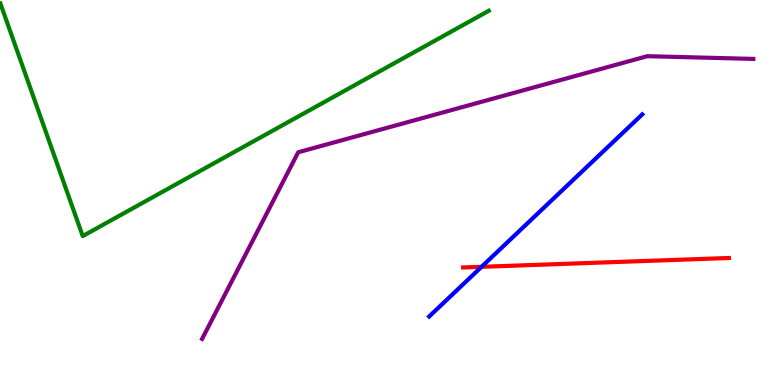[{'lines': ['blue', 'red'], 'intersections': [{'x': 6.21, 'y': 3.07}]}, {'lines': ['green', 'red'], 'intersections': []}, {'lines': ['purple', 'red'], 'intersections': []}, {'lines': ['blue', 'green'], 'intersections': []}, {'lines': ['blue', 'purple'], 'intersections': []}, {'lines': ['green', 'purple'], 'intersections': []}]